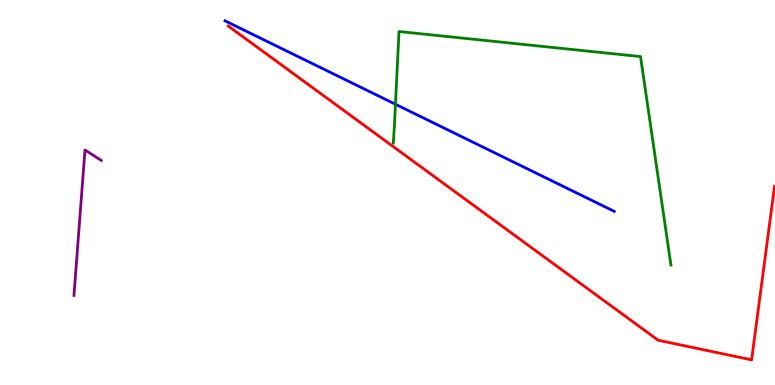[{'lines': ['blue', 'red'], 'intersections': []}, {'lines': ['green', 'red'], 'intersections': []}, {'lines': ['purple', 'red'], 'intersections': []}, {'lines': ['blue', 'green'], 'intersections': [{'x': 5.1, 'y': 7.29}]}, {'lines': ['blue', 'purple'], 'intersections': []}, {'lines': ['green', 'purple'], 'intersections': []}]